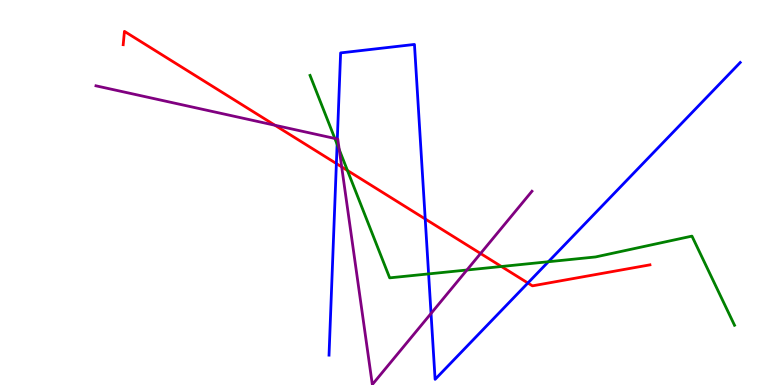[{'lines': ['blue', 'red'], 'intersections': [{'x': 4.34, 'y': 5.75}, {'x': 5.49, 'y': 4.31}, {'x': 6.81, 'y': 2.65}]}, {'lines': ['green', 'red'], 'intersections': [{'x': 4.48, 'y': 5.57}, {'x': 6.47, 'y': 3.08}]}, {'lines': ['purple', 'red'], 'intersections': [{'x': 3.55, 'y': 6.75}, {'x': 4.41, 'y': 5.67}, {'x': 6.2, 'y': 3.42}]}, {'lines': ['blue', 'green'], 'intersections': [{'x': 4.35, 'y': 6.25}, {'x': 5.53, 'y': 2.89}, {'x': 7.08, 'y': 3.2}]}, {'lines': ['blue', 'purple'], 'intersections': [{'x': 4.35, 'y': 6.39}, {'x': 5.56, 'y': 1.86}]}, {'lines': ['green', 'purple'], 'intersections': [{'x': 4.32, 'y': 6.4}, {'x': 4.38, 'y': 6.11}, {'x': 6.02, 'y': 2.99}]}]